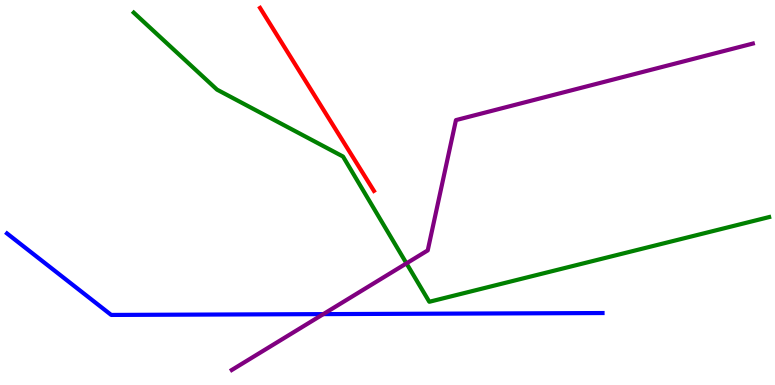[{'lines': ['blue', 'red'], 'intersections': []}, {'lines': ['green', 'red'], 'intersections': []}, {'lines': ['purple', 'red'], 'intersections': []}, {'lines': ['blue', 'green'], 'intersections': []}, {'lines': ['blue', 'purple'], 'intersections': [{'x': 4.17, 'y': 1.84}]}, {'lines': ['green', 'purple'], 'intersections': [{'x': 5.24, 'y': 3.16}]}]